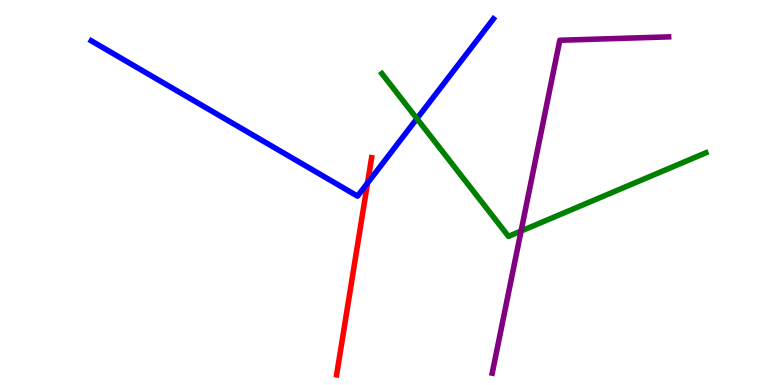[{'lines': ['blue', 'red'], 'intersections': [{'x': 4.74, 'y': 5.24}]}, {'lines': ['green', 'red'], 'intersections': []}, {'lines': ['purple', 'red'], 'intersections': []}, {'lines': ['blue', 'green'], 'intersections': [{'x': 5.38, 'y': 6.92}]}, {'lines': ['blue', 'purple'], 'intersections': []}, {'lines': ['green', 'purple'], 'intersections': [{'x': 6.72, 'y': 4.0}]}]